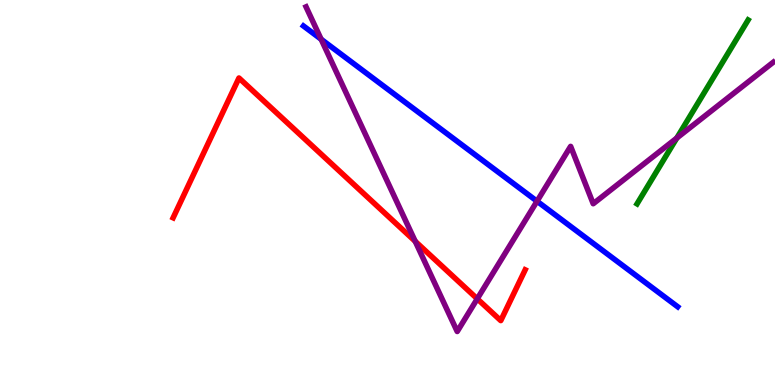[{'lines': ['blue', 'red'], 'intersections': []}, {'lines': ['green', 'red'], 'intersections': []}, {'lines': ['purple', 'red'], 'intersections': [{'x': 5.36, 'y': 3.73}, {'x': 6.16, 'y': 2.24}]}, {'lines': ['blue', 'green'], 'intersections': []}, {'lines': ['blue', 'purple'], 'intersections': [{'x': 4.14, 'y': 8.98}, {'x': 6.93, 'y': 4.77}]}, {'lines': ['green', 'purple'], 'intersections': [{'x': 8.73, 'y': 6.41}]}]